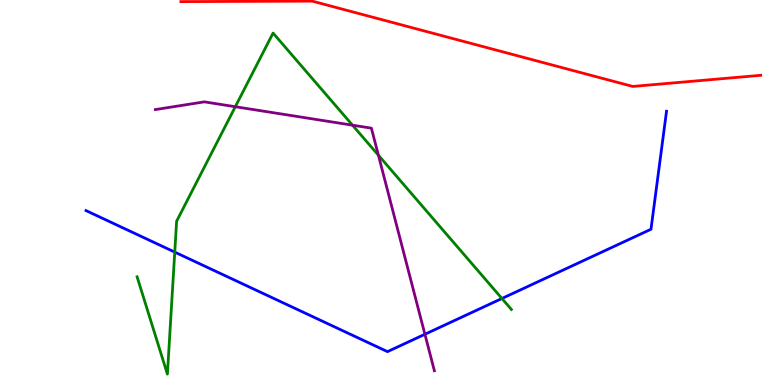[{'lines': ['blue', 'red'], 'intersections': []}, {'lines': ['green', 'red'], 'intersections': []}, {'lines': ['purple', 'red'], 'intersections': []}, {'lines': ['blue', 'green'], 'intersections': [{'x': 2.25, 'y': 3.45}, {'x': 6.48, 'y': 2.25}]}, {'lines': ['blue', 'purple'], 'intersections': [{'x': 5.48, 'y': 1.32}]}, {'lines': ['green', 'purple'], 'intersections': [{'x': 3.04, 'y': 7.23}, {'x': 4.55, 'y': 6.75}, {'x': 4.88, 'y': 5.97}]}]